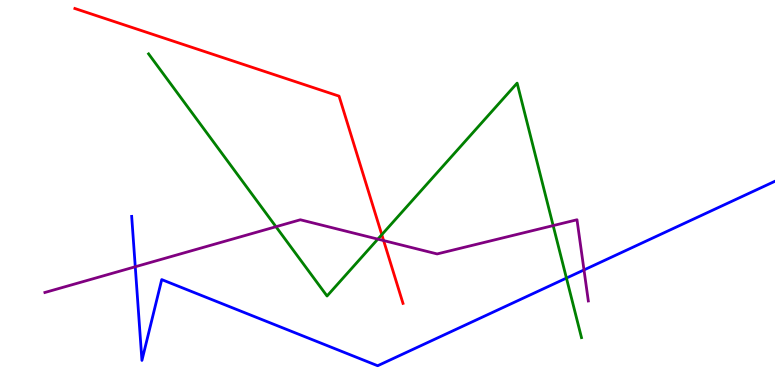[{'lines': ['blue', 'red'], 'intersections': []}, {'lines': ['green', 'red'], 'intersections': [{'x': 4.93, 'y': 3.9}]}, {'lines': ['purple', 'red'], 'intersections': [{'x': 4.95, 'y': 3.75}]}, {'lines': ['blue', 'green'], 'intersections': [{'x': 7.31, 'y': 2.78}]}, {'lines': ['blue', 'purple'], 'intersections': [{'x': 1.75, 'y': 3.07}, {'x': 7.54, 'y': 2.99}]}, {'lines': ['green', 'purple'], 'intersections': [{'x': 3.56, 'y': 4.11}, {'x': 4.88, 'y': 3.79}, {'x': 7.14, 'y': 4.14}]}]